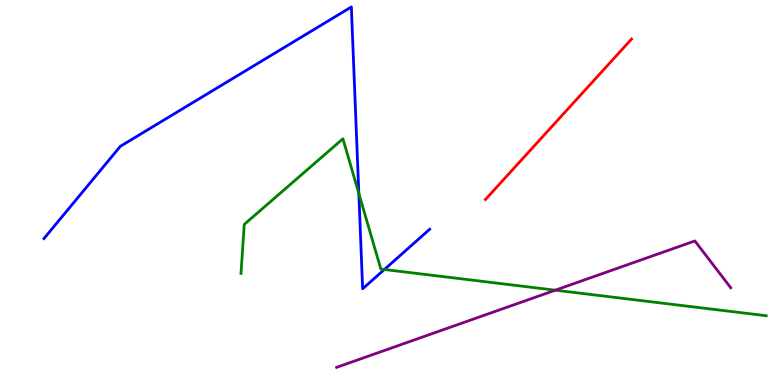[{'lines': ['blue', 'red'], 'intersections': []}, {'lines': ['green', 'red'], 'intersections': []}, {'lines': ['purple', 'red'], 'intersections': []}, {'lines': ['blue', 'green'], 'intersections': [{'x': 4.63, 'y': 4.98}, {'x': 4.96, 'y': 3.0}]}, {'lines': ['blue', 'purple'], 'intersections': []}, {'lines': ['green', 'purple'], 'intersections': [{'x': 7.17, 'y': 2.46}]}]